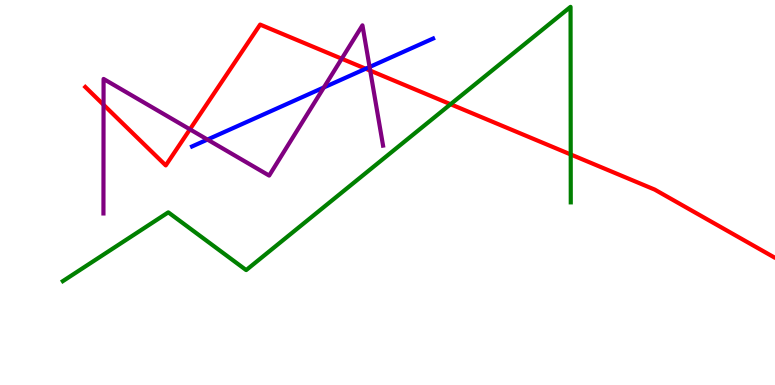[{'lines': ['blue', 'red'], 'intersections': [{'x': 4.72, 'y': 8.21}]}, {'lines': ['green', 'red'], 'intersections': [{'x': 5.81, 'y': 7.29}, {'x': 7.36, 'y': 5.99}]}, {'lines': ['purple', 'red'], 'intersections': [{'x': 1.34, 'y': 7.28}, {'x': 2.45, 'y': 6.64}, {'x': 4.41, 'y': 8.48}, {'x': 4.78, 'y': 8.17}]}, {'lines': ['blue', 'green'], 'intersections': []}, {'lines': ['blue', 'purple'], 'intersections': [{'x': 2.68, 'y': 6.38}, {'x': 4.18, 'y': 7.73}, {'x': 4.77, 'y': 8.26}]}, {'lines': ['green', 'purple'], 'intersections': []}]